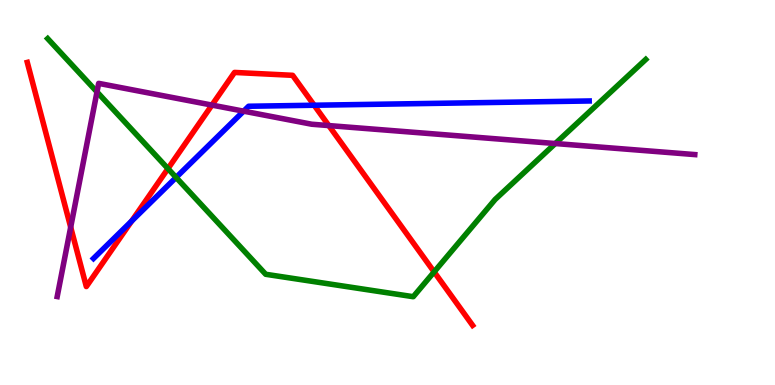[{'lines': ['blue', 'red'], 'intersections': [{'x': 1.7, 'y': 4.26}, {'x': 4.05, 'y': 7.27}]}, {'lines': ['green', 'red'], 'intersections': [{'x': 2.17, 'y': 5.62}, {'x': 5.6, 'y': 2.94}]}, {'lines': ['purple', 'red'], 'intersections': [{'x': 0.912, 'y': 4.1}, {'x': 2.73, 'y': 7.27}, {'x': 4.24, 'y': 6.74}]}, {'lines': ['blue', 'green'], 'intersections': [{'x': 2.27, 'y': 5.39}]}, {'lines': ['blue', 'purple'], 'intersections': [{'x': 3.14, 'y': 7.11}]}, {'lines': ['green', 'purple'], 'intersections': [{'x': 1.25, 'y': 7.61}, {'x': 7.17, 'y': 6.27}]}]